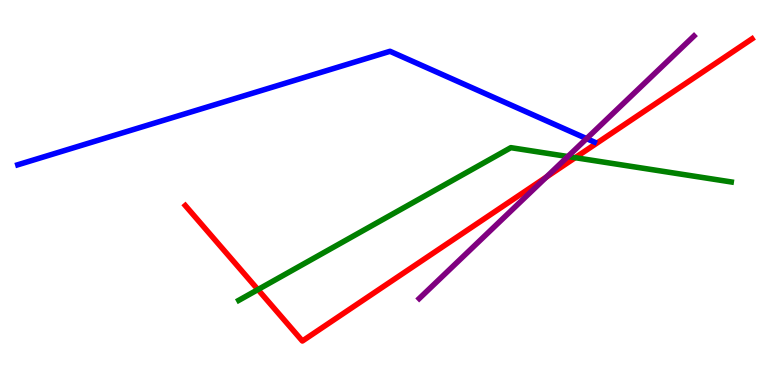[{'lines': ['blue', 'red'], 'intersections': []}, {'lines': ['green', 'red'], 'intersections': [{'x': 3.33, 'y': 2.48}, {'x': 7.42, 'y': 5.9}]}, {'lines': ['purple', 'red'], 'intersections': [{'x': 7.05, 'y': 5.4}]}, {'lines': ['blue', 'green'], 'intersections': []}, {'lines': ['blue', 'purple'], 'intersections': [{'x': 7.57, 'y': 6.4}]}, {'lines': ['green', 'purple'], 'intersections': [{'x': 7.33, 'y': 5.93}]}]